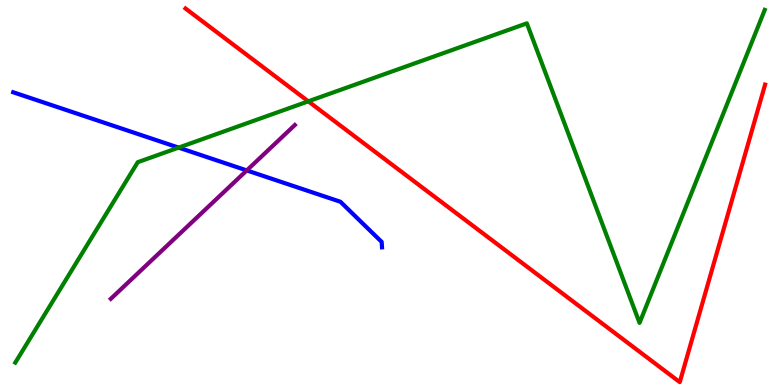[{'lines': ['blue', 'red'], 'intersections': []}, {'lines': ['green', 'red'], 'intersections': [{'x': 3.98, 'y': 7.37}]}, {'lines': ['purple', 'red'], 'intersections': []}, {'lines': ['blue', 'green'], 'intersections': [{'x': 2.3, 'y': 6.17}]}, {'lines': ['blue', 'purple'], 'intersections': [{'x': 3.18, 'y': 5.57}]}, {'lines': ['green', 'purple'], 'intersections': []}]